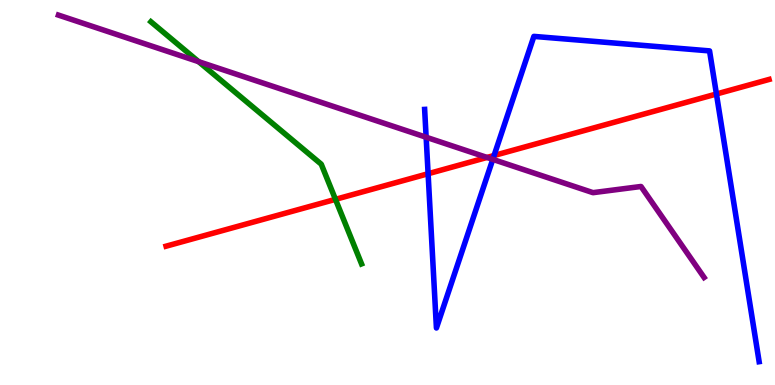[{'lines': ['blue', 'red'], 'intersections': [{'x': 5.52, 'y': 5.49}, {'x': 6.38, 'y': 5.96}, {'x': 9.24, 'y': 7.56}]}, {'lines': ['green', 'red'], 'intersections': [{'x': 4.33, 'y': 4.82}]}, {'lines': ['purple', 'red'], 'intersections': [{'x': 6.28, 'y': 5.91}]}, {'lines': ['blue', 'green'], 'intersections': []}, {'lines': ['blue', 'purple'], 'intersections': [{'x': 5.5, 'y': 6.44}, {'x': 6.36, 'y': 5.86}]}, {'lines': ['green', 'purple'], 'intersections': [{'x': 2.56, 'y': 8.4}]}]